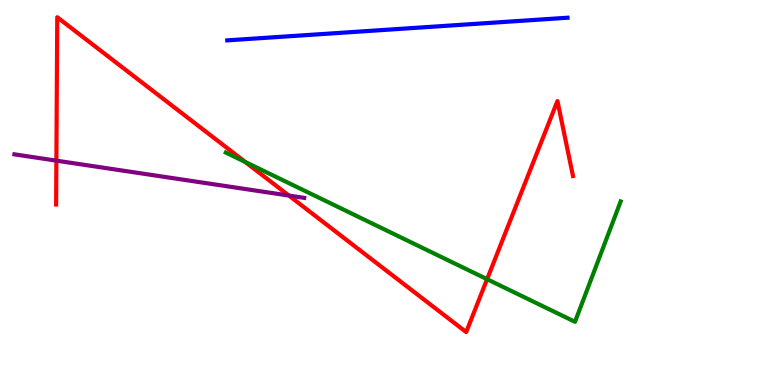[{'lines': ['blue', 'red'], 'intersections': []}, {'lines': ['green', 'red'], 'intersections': [{'x': 3.16, 'y': 5.79}, {'x': 6.29, 'y': 2.75}]}, {'lines': ['purple', 'red'], 'intersections': [{'x': 0.727, 'y': 5.83}, {'x': 3.73, 'y': 4.92}]}, {'lines': ['blue', 'green'], 'intersections': []}, {'lines': ['blue', 'purple'], 'intersections': []}, {'lines': ['green', 'purple'], 'intersections': []}]